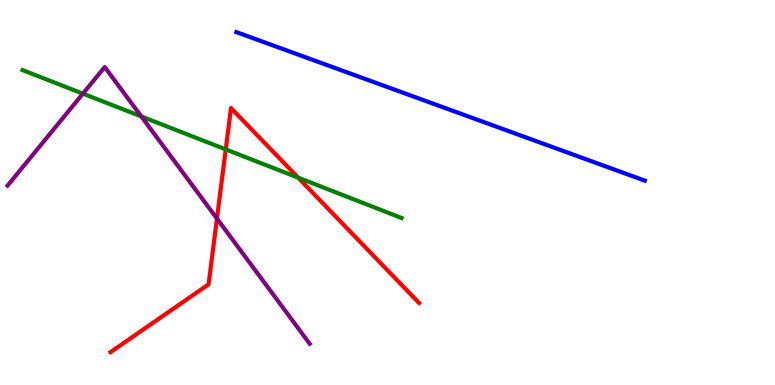[{'lines': ['blue', 'red'], 'intersections': []}, {'lines': ['green', 'red'], 'intersections': [{'x': 2.91, 'y': 6.12}, {'x': 3.85, 'y': 5.39}]}, {'lines': ['purple', 'red'], 'intersections': [{'x': 2.8, 'y': 4.32}]}, {'lines': ['blue', 'green'], 'intersections': []}, {'lines': ['blue', 'purple'], 'intersections': []}, {'lines': ['green', 'purple'], 'intersections': [{'x': 1.07, 'y': 7.57}, {'x': 1.82, 'y': 6.98}]}]